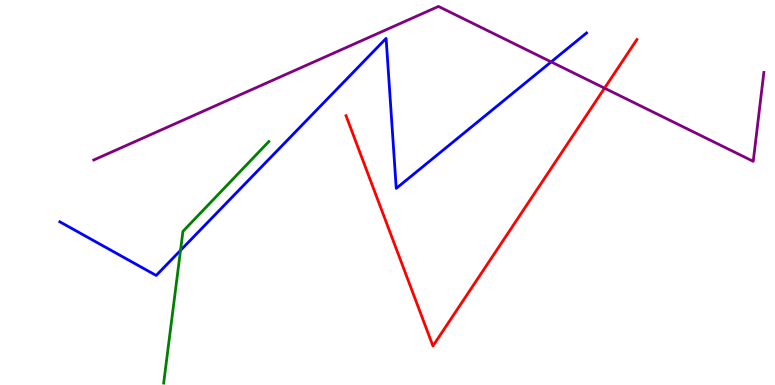[{'lines': ['blue', 'red'], 'intersections': []}, {'lines': ['green', 'red'], 'intersections': []}, {'lines': ['purple', 'red'], 'intersections': [{'x': 7.8, 'y': 7.71}]}, {'lines': ['blue', 'green'], 'intersections': [{'x': 2.33, 'y': 3.5}]}, {'lines': ['blue', 'purple'], 'intersections': [{'x': 7.11, 'y': 8.39}]}, {'lines': ['green', 'purple'], 'intersections': []}]